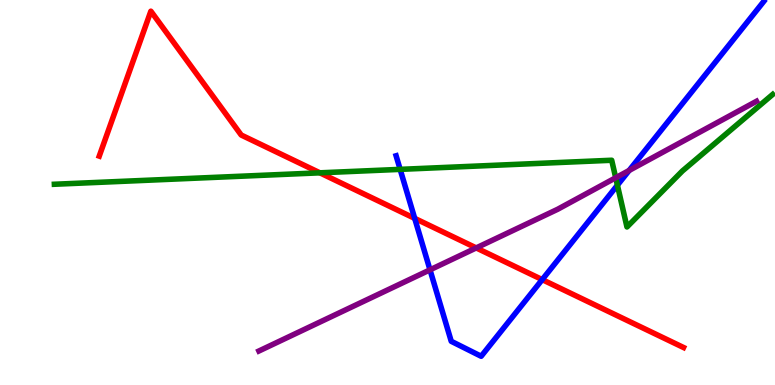[{'lines': ['blue', 'red'], 'intersections': [{'x': 5.35, 'y': 4.33}, {'x': 7.0, 'y': 2.74}]}, {'lines': ['green', 'red'], 'intersections': [{'x': 4.13, 'y': 5.51}]}, {'lines': ['purple', 'red'], 'intersections': [{'x': 6.14, 'y': 3.56}]}, {'lines': ['blue', 'green'], 'intersections': [{'x': 5.16, 'y': 5.6}, {'x': 7.97, 'y': 5.19}]}, {'lines': ['blue', 'purple'], 'intersections': [{'x': 5.55, 'y': 2.99}, {'x': 8.12, 'y': 5.57}]}, {'lines': ['green', 'purple'], 'intersections': [{'x': 7.94, 'y': 5.38}]}]